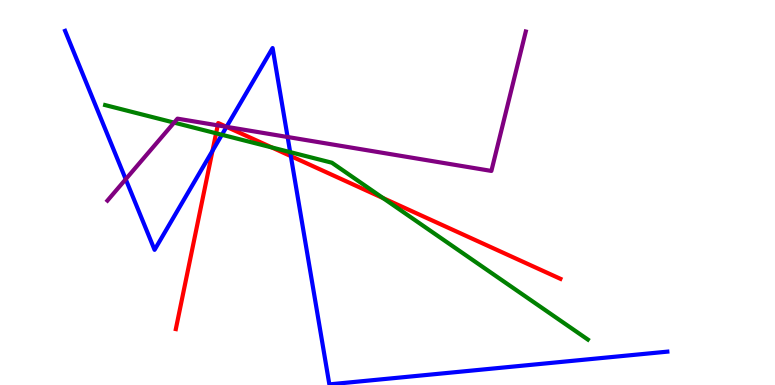[{'lines': ['blue', 'red'], 'intersections': [{'x': 2.74, 'y': 6.08}, {'x': 2.92, 'y': 6.71}, {'x': 3.75, 'y': 5.95}]}, {'lines': ['green', 'red'], 'intersections': [{'x': 2.79, 'y': 6.54}, {'x': 3.51, 'y': 6.17}, {'x': 4.94, 'y': 4.86}]}, {'lines': ['purple', 'red'], 'intersections': [{'x': 2.81, 'y': 6.74}, {'x': 2.92, 'y': 6.71}]}, {'lines': ['blue', 'green'], 'intersections': [{'x': 2.86, 'y': 6.5}, {'x': 3.74, 'y': 6.05}]}, {'lines': ['blue', 'purple'], 'intersections': [{'x': 1.62, 'y': 5.34}, {'x': 2.92, 'y': 6.71}, {'x': 3.71, 'y': 6.44}]}, {'lines': ['green', 'purple'], 'intersections': [{'x': 2.25, 'y': 6.82}]}]